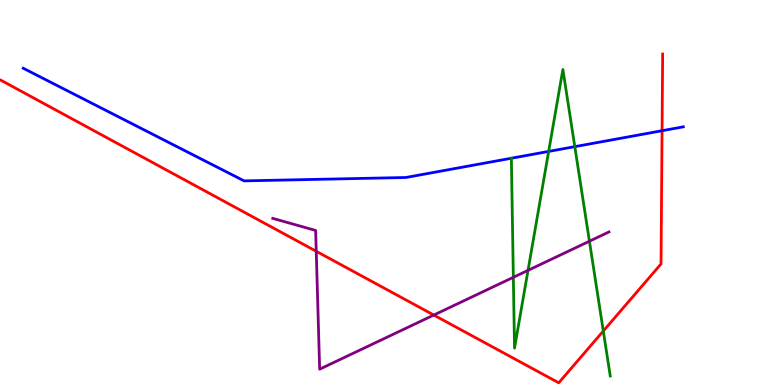[{'lines': ['blue', 'red'], 'intersections': [{'x': 8.54, 'y': 6.6}]}, {'lines': ['green', 'red'], 'intersections': [{'x': 7.78, 'y': 1.4}]}, {'lines': ['purple', 'red'], 'intersections': [{'x': 4.08, 'y': 3.47}, {'x': 5.6, 'y': 1.82}]}, {'lines': ['blue', 'green'], 'intersections': [{'x': 7.08, 'y': 6.07}, {'x': 7.42, 'y': 6.19}]}, {'lines': ['blue', 'purple'], 'intersections': []}, {'lines': ['green', 'purple'], 'intersections': [{'x': 6.62, 'y': 2.8}, {'x': 6.81, 'y': 2.98}, {'x': 7.61, 'y': 3.73}]}]